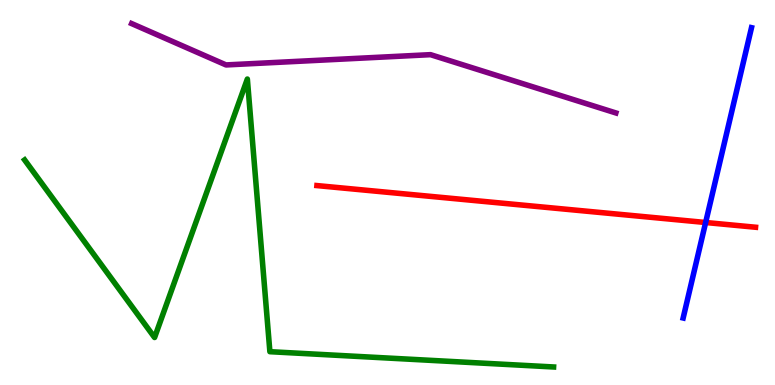[{'lines': ['blue', 'red'], 'intersections': [{'x': 9.11, 'y': 4.22}]}, {'lines': ['green', 'red'], 'intersections': []}, {'lines': ['purple', 'red'], 'intersections': []}, {'lines': ['blue', 'green'], 'intersections': []}, {'lines': ['blue', 'purple'], 'intersections': []}, {'lines': ['green', 'purple'], 'intersections': []}]